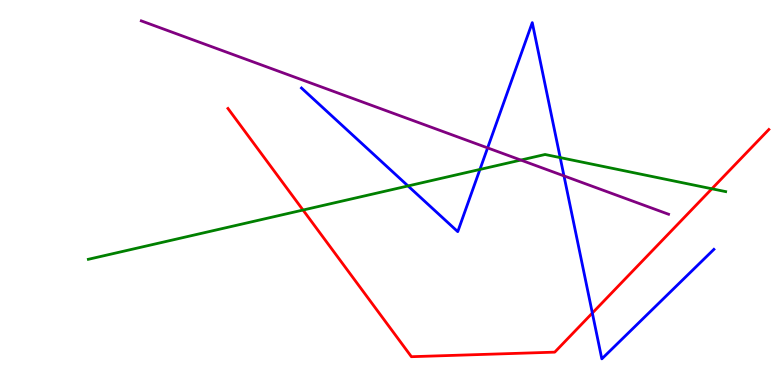[{'lines': ['blue', 'red'], 'intersections': [{'x': 7.64, 'y': 1.87}]}, {'lines': ['green', 'red'], 'intersections': [{'x': 3.91, 'y': 4.54}, {'x': 9.19, 'y': 5.1}]}, {'lines': ['purple', 'red'], 'intersections': []}, {'lines': ['blue', 'green'], 'intersections': [{'x': 5.26, 'y': 5.17}, {'x': 6.19, 'y': 5.6}, {'x': 7.23, 'y': 5.91}]}, {'lines': ['blue', 'purple'], 'intersections': [{'x': 6.29, 'y': 6.16}, {'x': 7.28, 'y': 5.43}]}, {'lines': ['green', 'purple'], 'intersections': [{'x': 6.72, 'y': 5.84}]}]